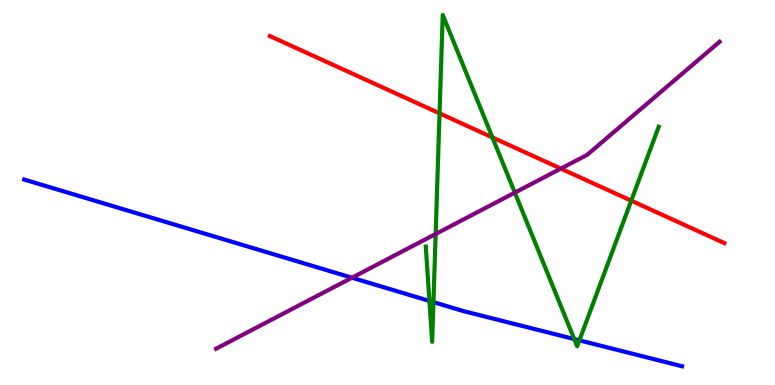[{'lines': ['blue', 'red'], 'intersections': []}, {'lines': ['green', 'red'], 'intersections': [{'x': 5.67, 'y': 7.06}, {'x': 6.35, 'y': 6.43}, {'x': 8.15, 'y': 4.79}]}, {'lines': ['purple', 'red'], 'intersections': [{'x': 7.24, 'y': 5.62}]}, {'lines': ['blue', 'green'], 'intersections': [{'x': 5.54, 'y': 2.18}, {'x': 5.59, 'y': 2.15}, {'x': 7.41, 'y': 1.19}, {'x': 7.48, 'y': 1.16}]}, {'lines': ['blue', 'purple'], 'intersections': [{'x': 4.54, 'y': 2.79}]}, {'lines': ['green', 'purple'], 'intersections': [{'x': 5.62, 'y': 3.92}, {'x': 6.64, 'y': 5.0}]}]